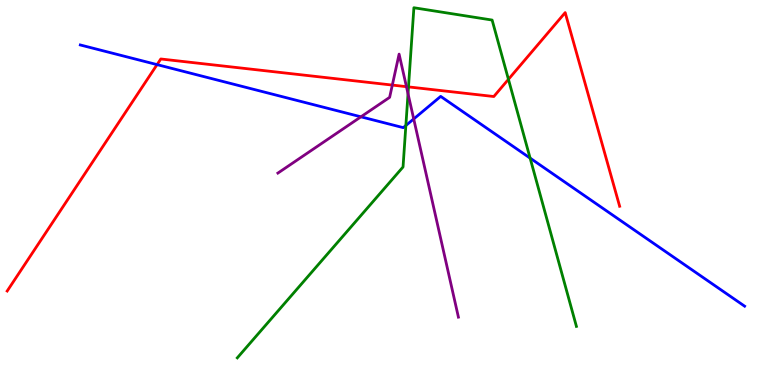[{'lines': ['blue', 'red'], 'intersections': [{'x': 2.03, 'y': 8.32}]}, {'lines': ['green', 'red'], 'intersections': [{'x': 5.27, 'y': 7.74}, {'x': 6.56, 'y': 7.94}]}, {'lines': ['purple', 'red'], 'intersections': [{'x': 5.06, 'y': 7.79}, {'x': 5.24, 'y': 7.75}]}, {'lines': ['blue', 'green'], 'intersections': [{'x': 5.24, 'y': 6.74}, {'x': 6.84, 'y': 5.89}]}, {'lines': ['blue', 'purple'], 'intersections': [{'x': 4.66, 'y': 6.97}, {'x': 5.34, 'y': 6.91}]}, {'lines': ['green', 'purple'], 'intersections': [{'x': 5.26, 'y': 7.57}]}]